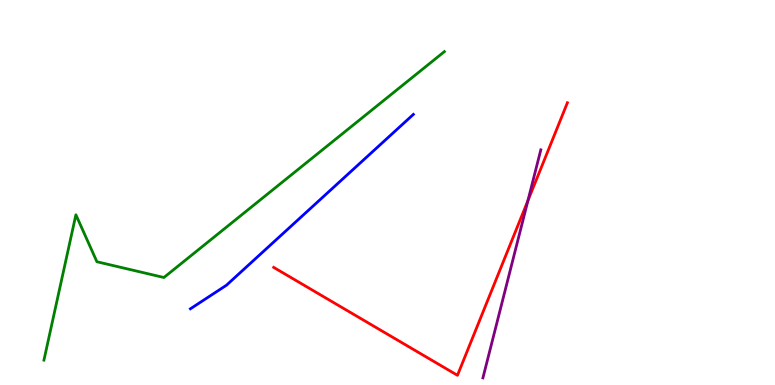[{'lines': ['blue', 'red'], 'intersections': []}, {'lines': ['green', 'red'], 'intersections': []}, {'lines': ['purple', 'red'], 'intersections': [{'x': 6.81, 'y': 4.79}]}, {'lines': ['blue', 'green'], 'intersections': []}, {'lines': ['blue', 'purple'], 'intersections': []}, {'lines': ['green', 'purple'], 'intersections': []}]